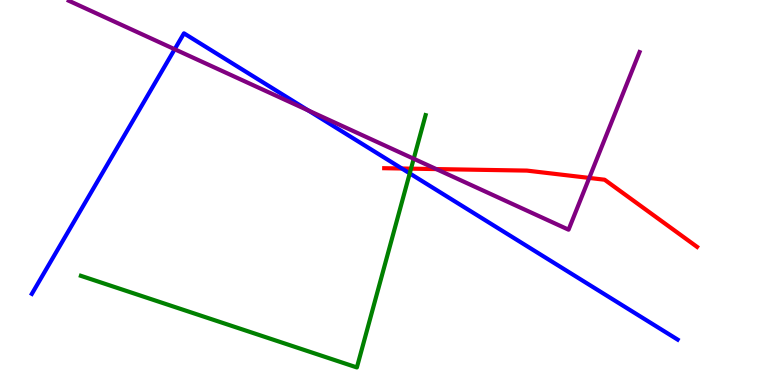[{'lines': ['blue', 'red'], 'intersections': [{'x': 5.19, 'y': 5.62}]}, {'lines': ['green', 'red'], 'intersections': [{'x': 5.3, 'y': 5.62}]}, {'lines': ['purple', 'red'], 'intersections': [{'x': 5.63, 'y': 5.61}, {'x': 7.6, 'y': 5.38}]}, {'lines': ['blue', 'green'], 'intersections': [{'x': 5.29, 'y': 5.5}]}, {'lines': ['blue', 'purple'], 'intersections': [{'x': 2.25, 'y': 8.72}, {'x': 3.98, 'y': 7.13}]}, {'lines': ['green', 'purple'], 'intersections': [{'x': 5.34, 'y': 5.88}]}]